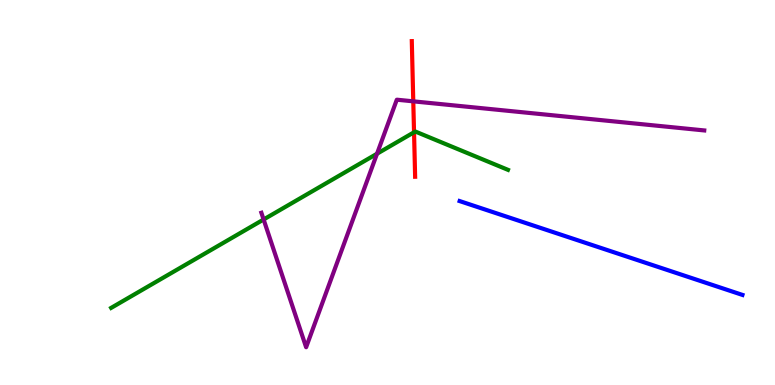[{'lines': ['blue', 'red'], 'intersections': []}, {'lines': ['green', 'red'], 'intersections': [{'x': 5.34, 'y': 6.56}]}, {'lines': ['purple', 'red'], 'intersections': [{'x': 5.33, 'y': 7.37}]}, {'lines': ['blue', 'green'], 'intersections': []}, {'lines': ['blue', 'purple'], 'intersections': []}, {'lines': ['green', 'purple'], 'intersections': [{'x': 3.4, 'y': 4.3}, {'x': 4.86, 'y': 6.01}]}]